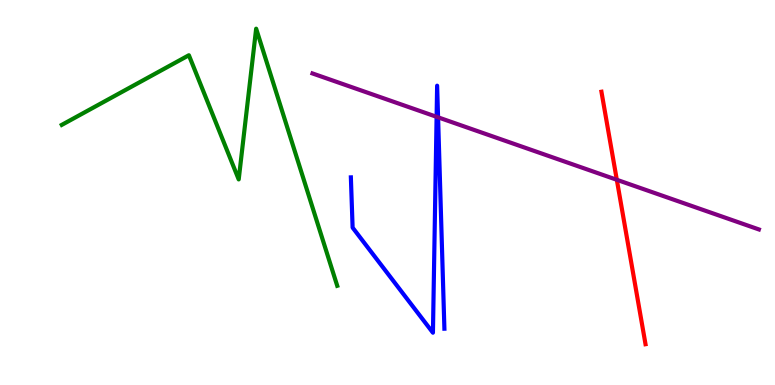[{'lines': ['blue', 'red'], 'intersections': []}, {'lines': ['green', 'red'], 'intersections': []}, {'lines': ['purple', 'red'], 'intersections': [{'x': 7.96, 'y': 5.33}]}, {'lines': ['blue', 'green'], 'intersections': []}, {'lines': ['blue', 'purple'], 'intersections': [{'x': 5.63, 'y': 6.97}, {'x': 5.65, 'y': 6.95}]}, {'lines': ['green', 'purple'], 'intersections': []}]